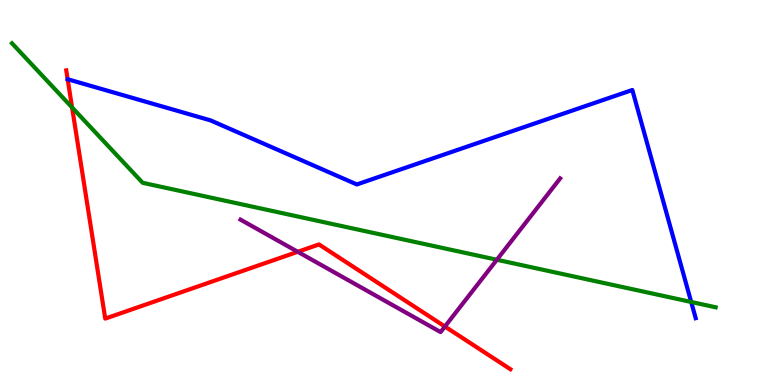[{'lines': ['blue', 'red'], 'intersections': []}, {'lines': ['green', 'red'], 'intersections': [{'x': 0.93, 'y': 7.21}]}, {'lines': ['purple', 'red'], 'intersections': [{'x': 3.84, 'y': 3.46}, {'x': 5.74, 'y': 1.52}]}, {'lines': ['blue', 'green'], 'intersections': [{'x': 8.92, 'y': 2.16}]}, {'lines': ['blue', 'purple'], 'intersections': []}, {'lines': ['green', 'purple'], 'intersections': [{'x': 6.41, 'y': 3.25}]}]